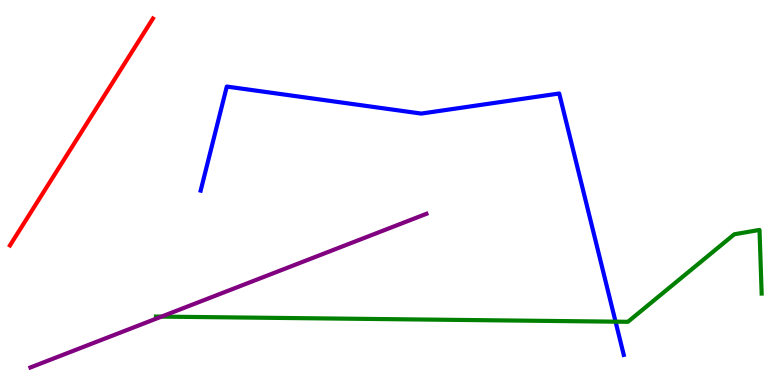[{'lines': ['blue', 'red'], 'intersections': []}, {'lines': ['green', 'red'], 'intersections': []}, {'lines': ['purple', 'red'], 'intersections': []}, {'lines': ['blue', 'green'], 'intersections': [{'x': 7.94, 'y': 1.64}]}, {'lines': ['blue', 'purple'], 'intersections': []}, {'lines': ['green', 'purple'], 'intersections': [{'x': 2.08, 'y': 1.78}]}]